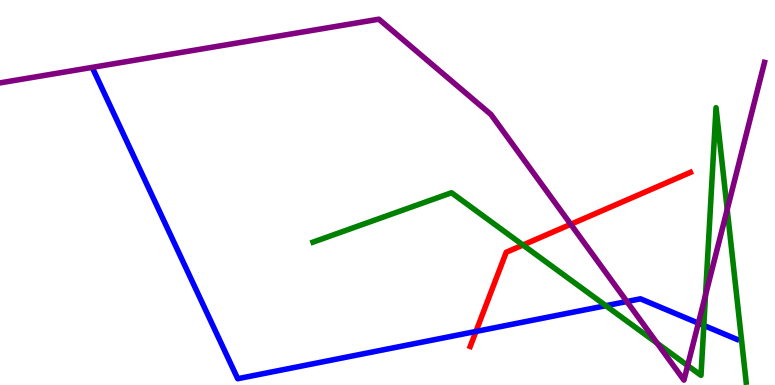[{'lines': ['blue', 'red'], 'intersections': [{'x': 6.14, 'y': 1.39}]}, {'lines': ['green', 'red'], 'intersections': [{'x': 6.75, 'y': 3.64}]}, {'lines': ['purple', 'red'], 'intersections': [{'x': 7.36, 'y': 4.17}]}, {'lines': ['blue', 'green'], 'intersections': [{'x': 7.82, 'y': 2.06}, {'x': 9.08, 'y': 1.55}]}, {'lines': ['blue', 'purple'], 'intersections': [{'x': 8.09, 'y': 2.17}, {'x': 9.01, 'y': 1.61}]}, {'lines': ['green', 'purple'], 'intersections': [{'x': 8.48, 'y': 1.08}, {'x': 8.87, 'y': 0.505}, {'x': 9.1, 'y': 2.34}, {'x': 9.38, 'y': 4.56}]}]